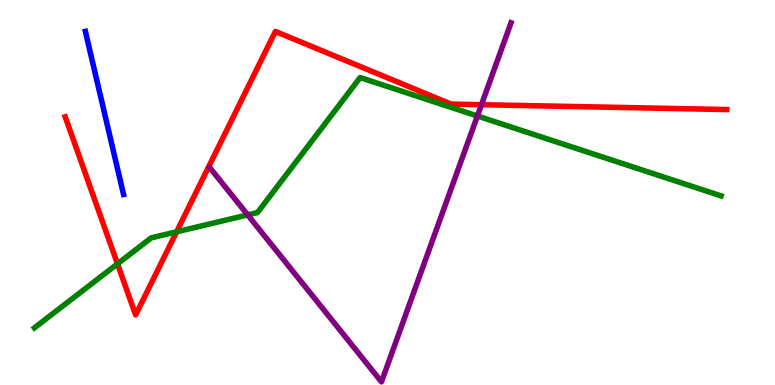[{'lines': ['blue', 'red'], 'intersections': []}, {'lines': ['green', 'red'], 'intersections': [{'x': 1.52, 'y': 3.15}, {'x': 2.28, 'y': 3.98}]}, {'lines': ['purple', 'red'], 'intersections': [{'x': 6.21, 'y': 7.28}]}, {'lines': ['blue', 'green'], 'intersections': []}, {'lines': ['blue', 'purple'], 'intersections': []}, {'lines': ['green', 'purple'], 'intersections': [{'x': 3.2, 'y': 4.42}, {'x': 6.16, 'y': 6.99}]}]